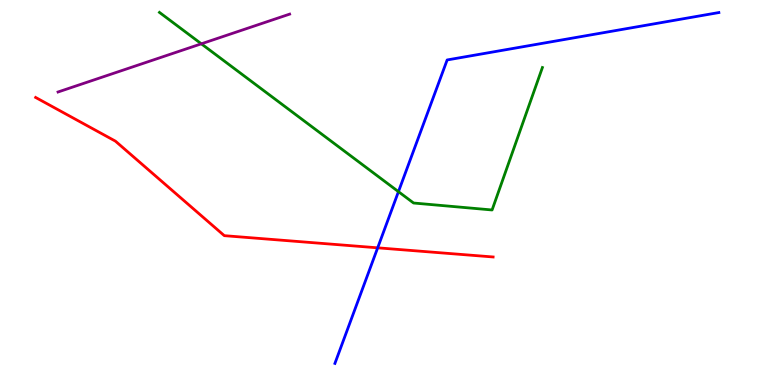[{'lines': ['blue', 'red'], 'intersections': [{'x': 4.87, 'y': 3.56}]}, {'lines': ['green', 'red'], 'intersections': []}, {'lines': ['purple', 'red'], 'intersections': []}, {'lines': ['blue', 'green'], 'intersections': [{'x': 5.14, 'y': 5.02}]}, {'lines': ['blue', 'purple'], 'intersections': []}, {'lines': ['green', 'purple'], 'intersections': [{'x': 2.6, 'y': 8.86}]}]